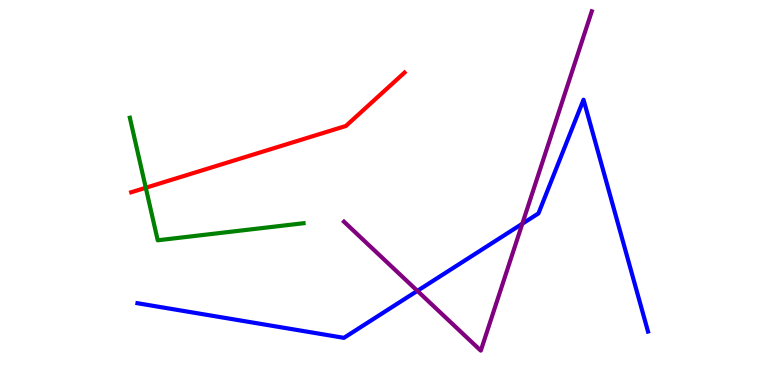[{'lines': ['blue', 'red'], 'intersections': []}, {'lines': ['green', 'red'], 'intersections': [{'x': 1.88, 'y': 5.12}]}, {'lines': ['purple', 'red'], 'intersections': []}, {'lines': ['blue', 'green'], 'intersections': []}, {'lines': ['blue', 'purple'], 'intersections': [{'x': 5.39, 'y': 2.45}, {'x': 6.74, 'y': 4.19}]}, {'lines': ['green', 'purple'], 'intersections': []}]